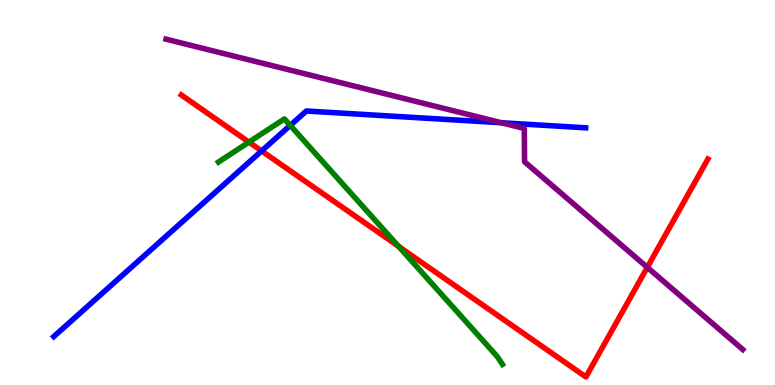[{'lines': ['blue', 'red'], 'intersections': [{'x': 3.38, 'y': 6.08}]}, {'lines': ['green', 'red'], 'intersections': [{'x': 3.21, 'y': 6.31}, {'x': 5.14, 'y': 3.6}]}, {'lines': ['purple', 'red'], 'intersections': [{'x': 8.35, 'y': 3.06}]}, {'lines': ['blue', 'green'], 'intersections': [{'x': 3.74, 'y': 6.74}]}, {'lines': ['blue', 'purple'], 'intersections': [{'x': 6.47, 'y': 6.81}]}, {'lines': ['green', 'purple'], 'intersections': []}]